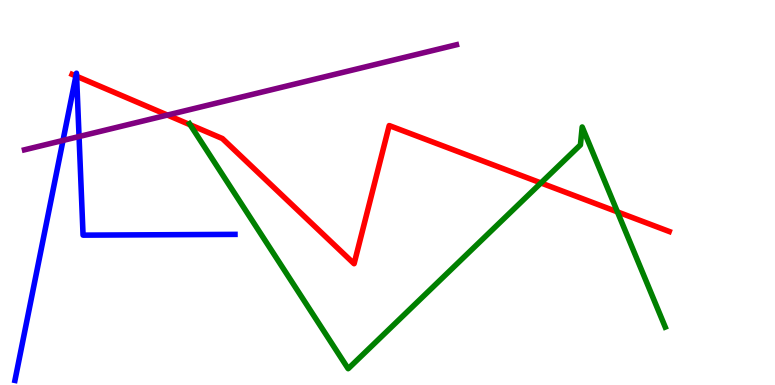[{'lines': ['blue', 'red'], 'intersections': [{'x': 0.979, 'y': 8.03}, {'x': 0.988, 'y': 8.02}]}, {'lines': ['green', 'red'], 'intersections': [{'x': 2.45, 'y': 6.76}, {'x': 6.98, 'y': 5.25}, {'x': 7.97, 'y': 4.5}]}, {'lines': ['purple', 'red'], 'intersections': [{'x': 2.16, 'y': 7.01}]}, {'lines': ['blue', 'green'], 'intersections': []}, {'lines': ['blue', 'purple'], 'intersections': [{'x': 0.813, 'y': 6.35}, {'x': 1.02, 'y': 6.45}]}, {'lines': ['green', 'purple'], 'intersections': []}]